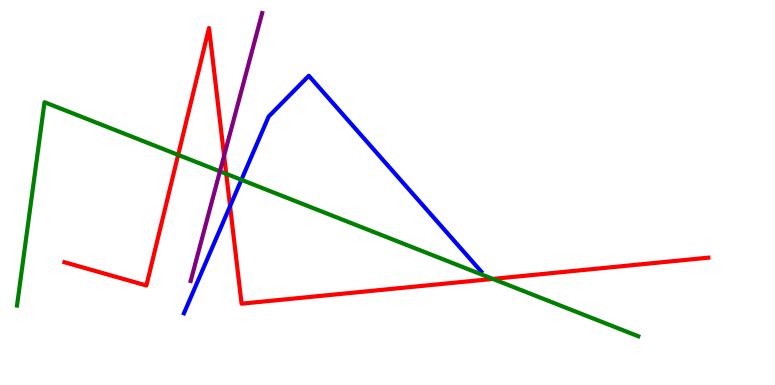[{'lines': ['blue', 'red'], 'intersections': [{'x': 2.97, 'y': 4.65}]}, {'lines': ['green', 'red'], 'intersections': [{'x': 2.3, 'y': 5.98}, {'x': 2.92, 'y': 5.48}, {'x': 6.36, 'y': 2.76}]}, {'lines': ['purple', 'red'], 'intersections': [{'x': 2.89, 'y': 5.96}]}, {'lines': ['blue', 'green'], 'intersections': [{'x': 3.11, 'y': 5.33}]}, {'lines': ['blue', 'purple'], 'intersections': []}, {'lines': ['green', 'purple'], 'intersections': [{'x': 2.84, 'y': 5.55}]}]